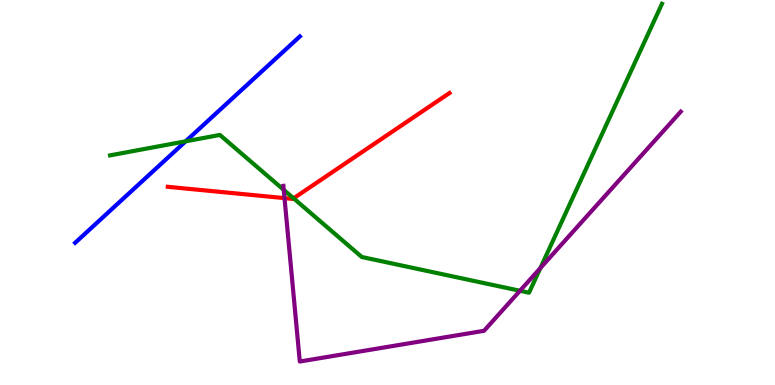[{'lines': ['blue', 'red'], 'intersections': []}, {'lines': ['green', 'red'], 'intersections': [{'x': 3.79, 'y': 4.85}]}, {'lines': ['purple', 'red'], 'intersections': [{'x': 3.67, 'y': 4.85}]}, {'lines': ['blue', 'green'], 'intersections': [{'x': 2.4, 'y': 6.33}]}, {'lines': ['blue', 'purple'], 'intersections': []}, {'lines': ['green', 'purple'], 'intersections': [{'x': 3.66, 'y': 5.07}, {'x': 6.71, 'y': 2.45}, {'x': 6.97, 'y': 3.04}]}]